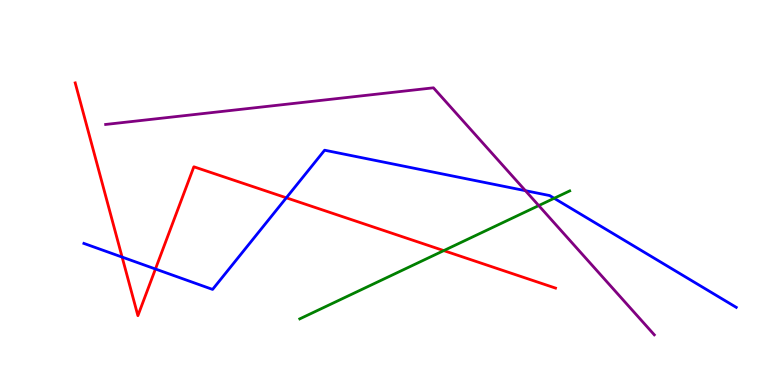[{'lines': ['blue', 'red'], 'intersections': [{'x': 1.58, 'y': 3.32}, {'x': 2.01, 'y': 3.01}, {'x': 3.69, 'y': 4.86}]}, {'lines': ['green', 'red'], 'intersections': [{'x': 5.73, 'y': 3.49}]}, {'lines': ['purple', 'red'], 'intersections': []}, {'lines': ['blue', 'green'], 'intersections': [{'x': 7.15, 'y': 4.85}]}, {'lines': ['blue', 'purple'], 'intersections': [{'x': 6.78, 'y': 5.05}]}, {'lines': ['green', 'purple'], 'intersections': [{'x': 6.95, 'y': 4.66}]}]